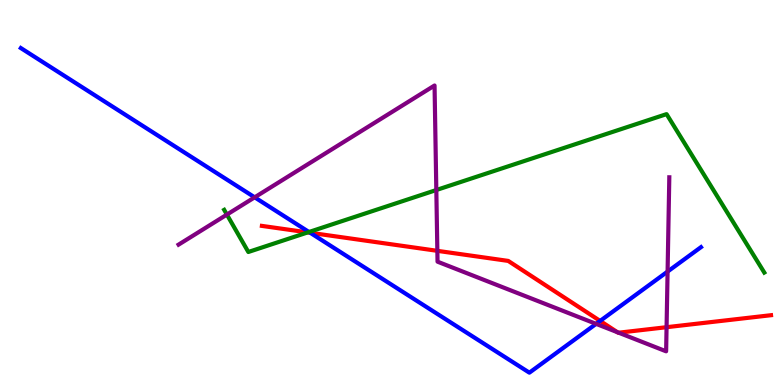[{'lines': ['blue', 'red'], 'intersections': [{'x': 4.0, 'y': 3.95}, {'x': 7.74, 'y': 1.66}]}, {'lines': ['green', 'red'], 'intersections': [{'x': 3.97, 'y': 3.96}]}, {'lines': ['purple', 'red'], 'intersections': [{'x': 5.64, 'y': 3.48}, {'x': 7.97, 'y': 1.37}, {'x': 7.98, 'y': 1.36}, {'x': 8.6, 'y': 1.5}]}, {'lines': ['blue', 'green'], 'intersections': [{'x': 3.99, 'y': 3.97}]}, {'lines': ['blue', 'purple'], 'intersections': [{'x': 3.29, 'y': 4.87}, {'x': 7.69, 'y': 1.59}, {'x': 8.61, 'y': 2.95}]}, {'lines': ['green', 'purple'], 'intersections': [{'x': 2.93, 'y': 4.43}, {'x': 5.63, 'y': 5.06}]}]